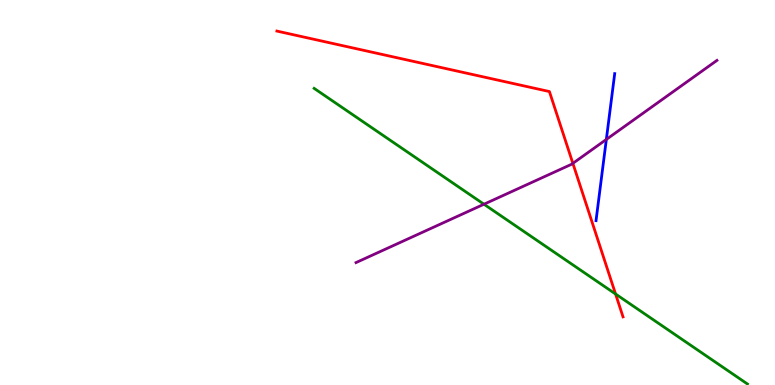[{'lines': ['blue', 'red'], 'intersections': []}, {'lines': ['green', 'red'], 'intersections': [{'x': 7.94, 'y': 2.36}]}, {'lines': ['purple', 'red'], 'intersections': [{'x': 7.39, 'y': 5.76}]}, {'lines': ['blue', 'green'], 'intersections': []}, {'lines': ['blue', 'purple'], 'intersections': [{'x': 7.82, 'y': 6.38}]}, {'lines': ['green', 'purple'], 'intersections': [{'x': 6.24, 'y': 4.7}]}]